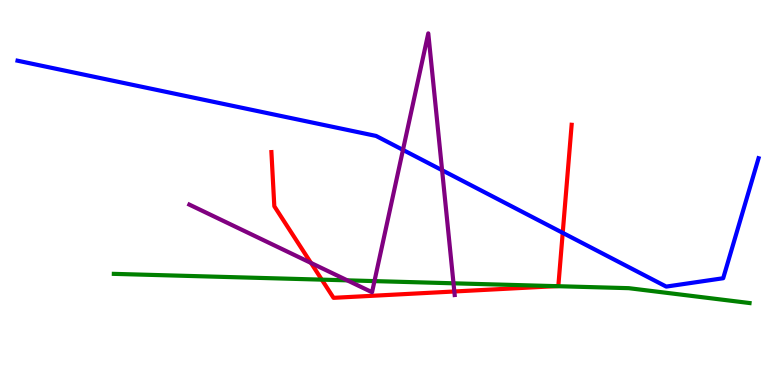[{'lines': ['blue', 'red'], 'intersections': [{'x': 7.26, 'y': 3.95}]}, {'lines': ['green', 'red'], 'intersections': [{'x': 4.15, 'y': 2.74}, {'x': 7.17, 'y': 2.57}]}, {'lines': ['purple', 'red'], 'intersections': [{'x': 4.01, 'y': 3.17}, {'x': 5.86, 'y': 2.43}]}, {'lines': ['blue', 'green'], 'intersections': []}, {'lines': ['blue', 'purple'], 'intersections': [{'x': 5.2, 'y': 6.11}, {'x': 5.7, 'y': 5.58}]}, {'lines': ['green', 'purple'], 'intersections': [{'x': 4.48, 'y': 2.72}, {'x': 4.83, 'y': 2.7}, {'x': 5.85, 'y': 2.64}]}]